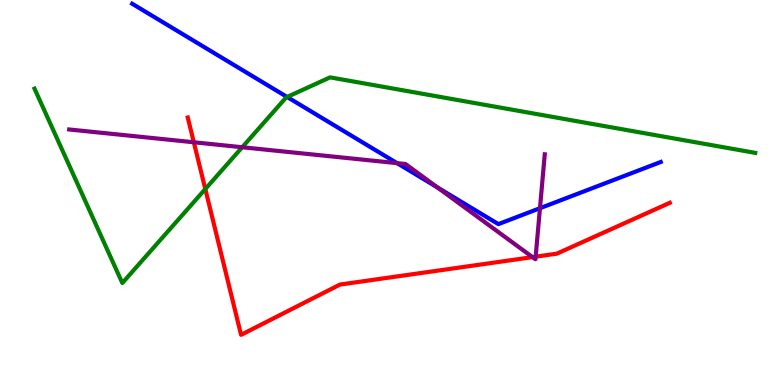[{'lines': ['blue', 'red'], 'intersections': []}, {'lines': ['green', 'red'], 'intersections': [{'x': 2.65, 'y': 5.09}]}, {'lines': ['purple', 'red'], 'intersections': [{'x': 2.5, 'y': 6.3}, {'x': 6.87, 'y': 3.32}, {'x': 6.91, 'y': 3.33}]}, {'lines': ['blue', 'green'], 'intersections': [{'x': 3.7, 'y': 7.48}]}, {'lines': ['blue', 'purple'], 'intersections': [{'x': 5.12, 'y': 5.76}, {'x': 5.65, 'y': 5.13}, {'x': 6.97, 'y': 4.59}]}, {'lines': ['green', 'purple'], 'intersections': [{'x': 3.13, 'y': 6.18}]}]